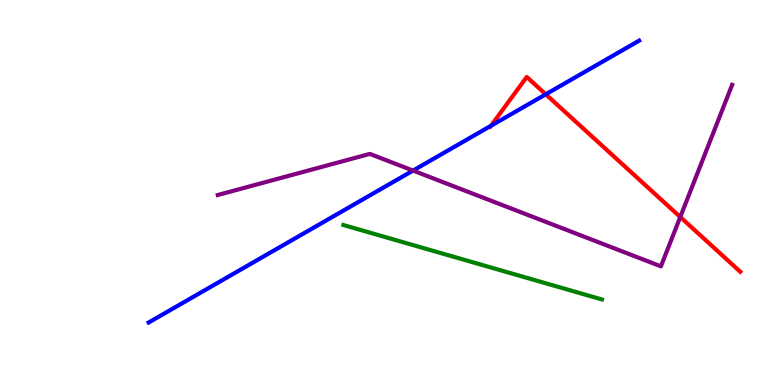[{'lines': ['blue', 'red'], 'intersections': [{'x': 6.34, 'y': 6.73}, {'x': 7.04, 'y': 7.55}]}, {'lines': ['green', 'red'], 'intersections': []}, {'lines': ['purple', 'red'], 'intersections': [{'x': 8.78, 'y': 4.36}]}, {'lines': ['blue', 'green'], 'intersections': []}, {'lines': ['blue', 'purple'], 'intersections': [{'x': 5.33, 'y': 5.57}]}, {'lines': ['green', 'purple'], 'intersections': []}]